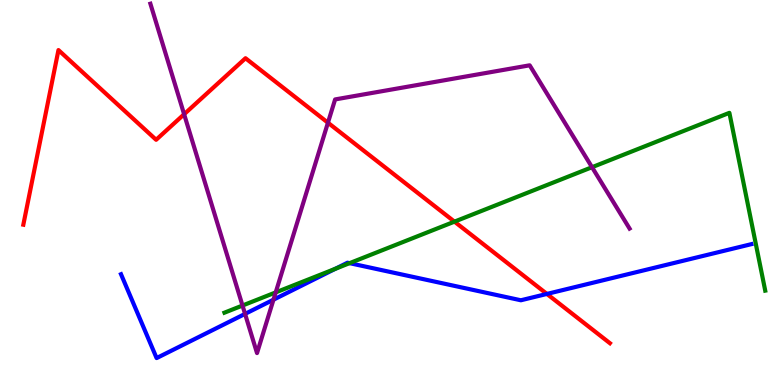[{'lines': ['blue', 'red'], 'intersections': [{'x': 7.06, 'y': 2.37}]}, {'lines': ['green', 'red'], 'intersections': [{'x': 5.86, 'y': 4.24}]}, {'lines': ['purple', 'red'], 'intersections': [{'x': 2.38, 'y': 7.03}, {'x': 4.23, 'y': 6.81}]}, {'lines': ['blue', 'green'], 'intersections': [{'x': 4.33, 'y': 3.02}, {'x': 4.51, 'y': 3.16}]}, {'lines': ['blue', 'purple'], 'intersections': [{'x': 3.16, 'y': 1.85}, {'x': 3.53, 'y': 2.22}]}, {'lines': ['green', 'purple'], 'intersections': [{'x': 3.13, 'y': 2.06}, {'x': 3.56, 'y': 2.41}, {'x': 7.64, 'y': 5.66}]}]